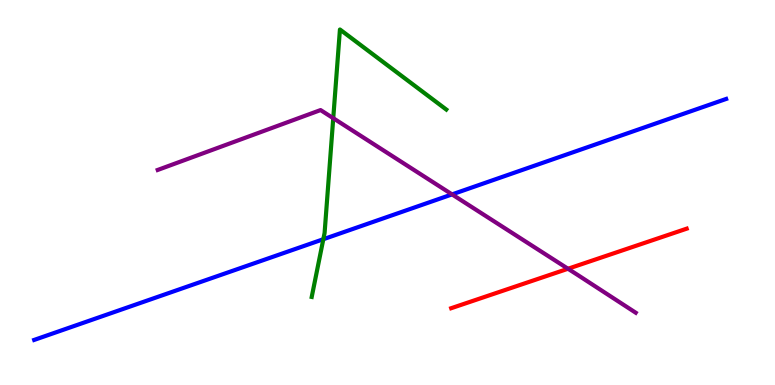[{'lines': ['blue', 'red'], 'intersections': []}, {'lines': ['green', 'red'], 'intersections': []}, {'lines': ['purple', 'red'], 'intersections': [{'x': 7.33, 'y': 3.02}]}, {'lines': ['blue', 'green'], 'intersections': [{'x': 4.17, 'y': 3.79}]}, {'lines': ['blue', 'purple'], 'intersections': [{'x': 5.83, 'y': 4.95}]}, {'lines': ['green', 'purple'], 'intersections': [{'x': 4.3, 'y': 6.93}]}]